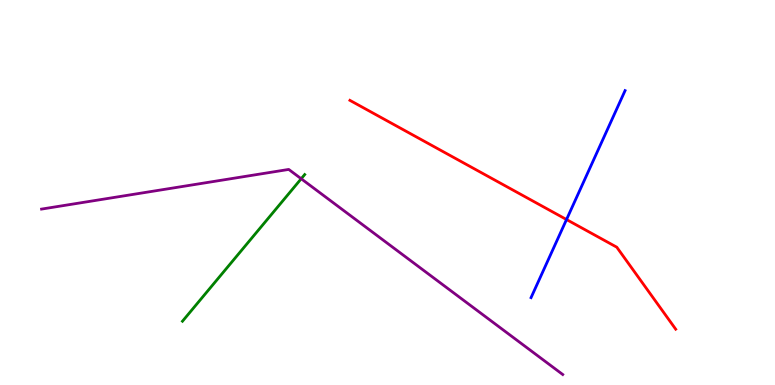[{'lines': ['blue', 'red'], 'intersections': [{'x': 7.31, 'y': 4.3}]}, {'lines': ['green', 'red'], 'intersections': []}, {'lines': ['purple', 'red'], 'intersections': []}, {'lines': ['blue', 'green'], 'intersections': []}, {'lines': ['blue', 'purple'], 'intersections': []}, {'lines': ['green', 'purple'], 'intersections': [{'x': 3.89, 'y': 5.36}]}]